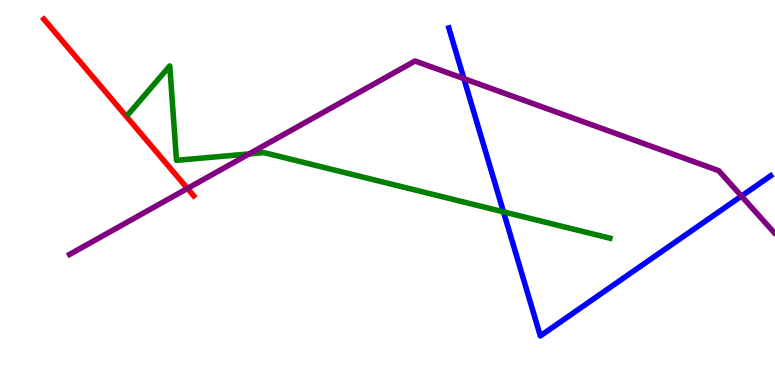[{'lines': ['blue', 'red'], 'intersections': []}, {'lines': ['green', 'red'], 'intersections': []}, {'lines': ['purple', 'red'], 'intersections': [{'x': 2.42, 'y': 5.11}]}, {'lines': ['blue', 'green'], 'intersections': [{'x': 6.5, 'y': 4.5}]}, {'lines': ['blue', 'purple'], 'intersections': [{'x': 5.99, 'y': 7.96}, {'x': 9.57, 'y': 4.91}]}, {'lines': ['green', 'purple'], 'intersections': [{'x': 3.21, 'y': 6.0}]}]